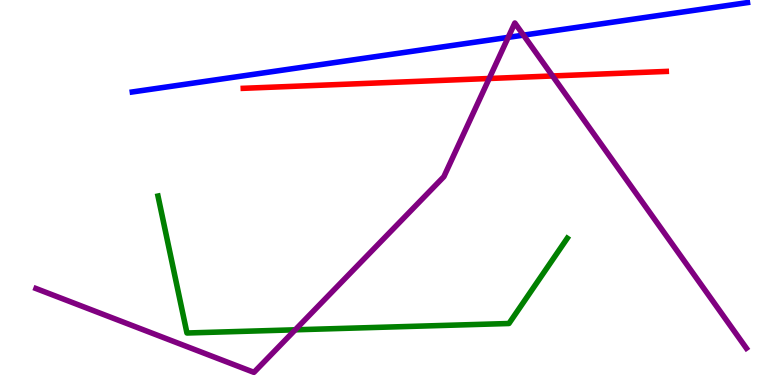[{'lines': ['blue', 'red'], 'intersections': []}, {'lines': ['green', 'red'], 'intersections': []}, {'lines': ['purple', 'red'], 'intersections': [{'x': 6.31, 'y': 7.96}, {'x': 7.13, 'y': 8.03}]}, {'lines': ['blue', 'green'], 'intersections': []}, {'lines': ['blue', 'purple'], 'intersections': [{'x': 6.56, 'y': 9.03}, {'x': 6.75, 'y': 9.09}]}, {'lines': ['green', 'purple'], 'intersections': [{'x': 3.81, 'y': 1.43}]}]